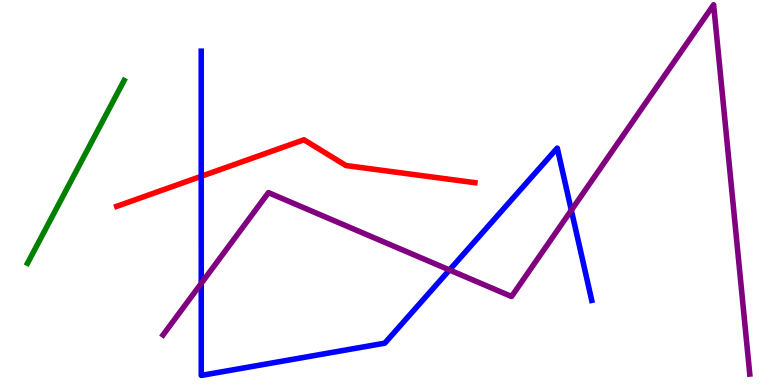[{'lines': ['blue', 'red'], 'intersections': [{'x': 2.6, 'y': 5.42}]}, {'lines': ['green', 'red'], 'intersections': []}, {'lines': ['purple', 'red'], 'intersections': []}, {'lines': ['blue', 'green'], 'intersections': []}, {'lines': ['blue', 'purple'], 'intersections': [{'x': 2.6, 'y': 2.64}, {'x': 5.8, 'y': 2.99}, {'x': 7.37, 'y': 4.54}]}, {'lines': ['green', 'purple'], 'intersections': []}]